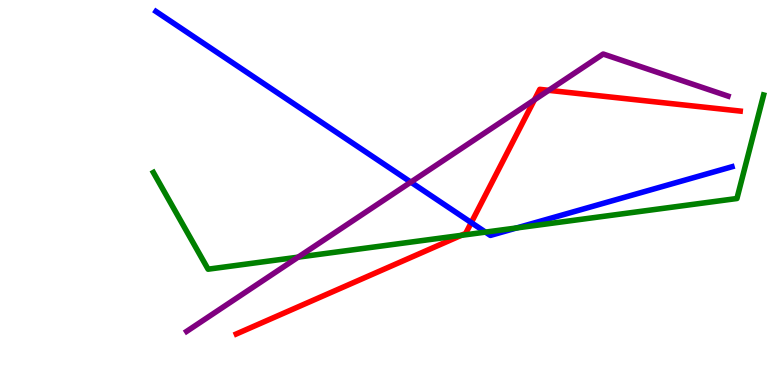[{'lines': ['blue', 'red'], 'intersections': [{'x': 6.08, 'y': 4.22}]}, {'lines': ['green', 'red'], 'intersections': [{'x': 5.95, 'y': 3.89}]}, {'lines': ['purple', 'red'], 'intersections': [{'x': 6.9, 'y': 7.41}, {'x': 7.08, 'y': 7.65}]}, {'lines': ['blue', 'green'], 'intersections': [{'x': 6.26, 'y': 3.97}, {'x': 6.67, 'y': 4.08}]}, {'lines': ['blue', 'purple'], 'intersections': [{'x': 5.3, 'y': 5.27}]}, {'lines': ['green', 'purple'], 'intersections': [{'x': 3.85, 'y': 3.32}]}]